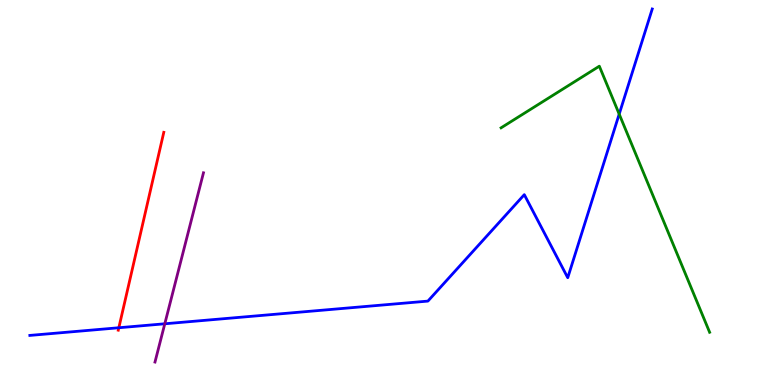[{'lines': ['blue', 'red'], 'intersections': [{'x': 1.53, 'y': 1.49}]}, {'lines': ['green', 'red'], 'intersections': []}, {'lines': ['purple', 'red'], 'intersections': []}, {'lines': ['blue', 'green'], 'intersections': [{'x': 7.99, 'y': 7.04}]}, {'lines': ['blue', 'purple'], 'intersections': [{'x': 2.13, 'y': 1.59}]}, {'lines': ['green', 'purple'], 'intersections': []}]